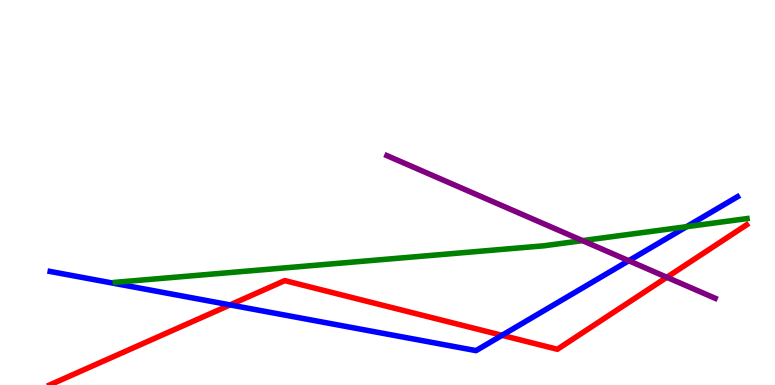[{'lines': ['blue', 'red'], 'intersections': [{'x': 2.97, 'y': 2.08}, {'x': 6.48, 'y': 1.29}]}, {'lines': ['green', 'red'], 'intersections': []}, {'lines': ['purple', 'red'], 'intersections': [{'x': 8.6, 'y': 2.8}]}, {'lines': ['blue', 'green'], 'intersections': [{'x': 8.86, 'y': 4.11}]}, {'lines': ['blue', 'purple'], 'intersections': [{'x': 8.11, 'y': 3.23}]}, {'lines': ['green', 'purple'], 'intersections': [{'x': 7.52, 'y': 3.75}]}]